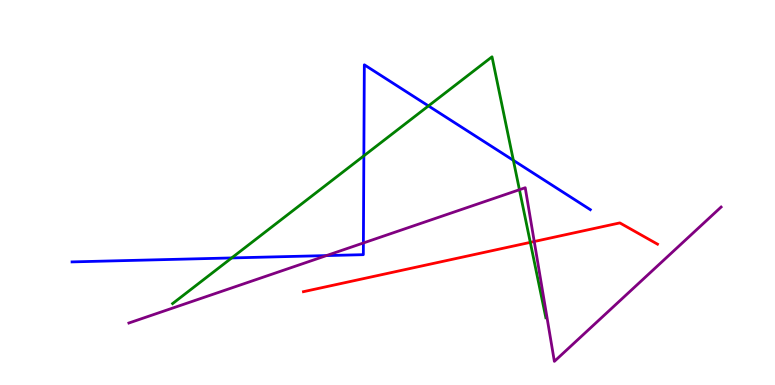[{'lines': ['blue', 'red'], 'intersections': []}, {'lines': ['green', 'red'], 'intersections': [{'x': 6.84, 'y': 3.7}]}, {'lines': ['purple', 'red'], 'intersections': [{'x': 6.89, 'y': 3.73}]}, {'lines': ['blue', 'green'], 'intersections': [{'x': 2.99, 'y': 3.3}, {'x': 4.69, 'y': 5.95}, {'x': 5.53, 'y': 7.25}, {'x': 6.62, 'y': 5.84}]}, {'lines': ['blue', 'purple'], 'intersections': [{'x': 4.21, 'y': 3.36}, {'x': 4.69, 'y': 3.69}]}, {'lines': ['green', 'purple'], 'intersections': [{'x': 6.7, 'y': 5.07}]}]